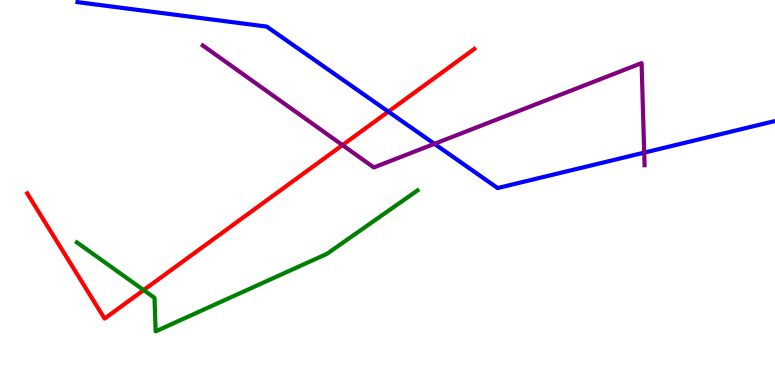[{'lines': ['blue', 'red'], 'intersections': [{'x': 5.01, 'y': 7.1}]}, {'lines': ['green', 'red'], 'intersections': [{'x': 1.85, 'y': 2.47}]}, {'lines': ['purple', 'red'], 'intersections': [{'x': 4.42, 'y': 6.23}]}, {'lines': ['blue', 'green'], 'intersections': []}, {'lines': ['blue', 'purple'], 'intersections': [{'x': 5.61, 'y': 6.26}, {'x': 8.31, 'y': 6.04}]}, {'lines': ['green', 'purple'], 'intersections': []}]